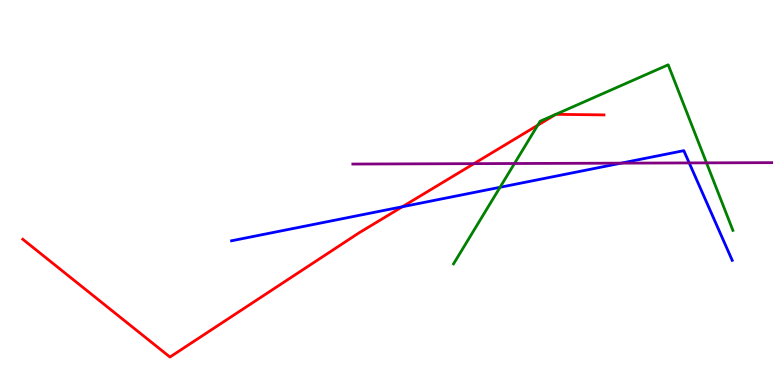[{'lines': ['blue', 'red'], 'intersections': [{'x': 5.19, 'y': 4.63}]}, {'lines': ['green', 'red'], 'intersections': [{'x': 6.94, 'y': 6.75}, {'x': 7.17, 'y': 7.03}, {'x': 7.17, 'y': 7.03}]}, {'lines': ['purple', 'red'], 'intersections': [{'x': 6.12, 'y': 5.75}]}, {'lines': ['blue', 'green'], 'intersections': [{'x': 6.45, 'y': 5.14}]}, {'lines': ['blue', 'purple'], 'intersections': [{'x': 8.01, 'y': 5.76}, {'x': 8.89, 'y': 5.77}]}, {'lines': ['green', 'purple'], 'intersections': [{'x': 6.64, 'y': 5.75}, {'x': 9.12, 'y': 5.77}]}]